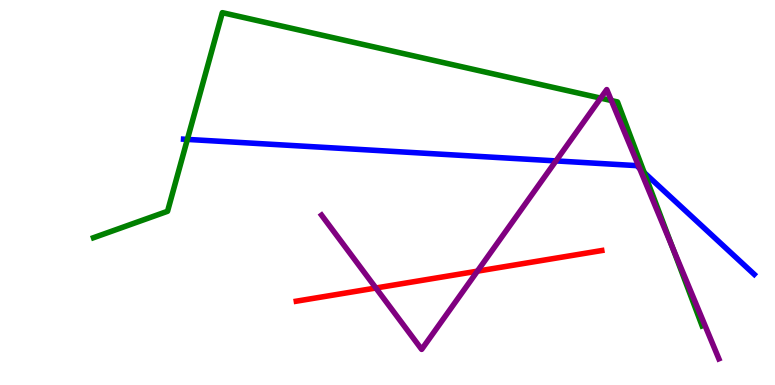[{'lines': ['blue', 'red'], 'intersections': []}, {'lines': ['green', 'red'], 'intersections': []}, {'lines': ['purple', 'red'], 'intersections': [{'x': 4.85, 'y': 2.52}, {'x': 6.16, 'y': 2.96}]}, {'lines': ['blue', 'green'], 'intersections': [{'x': 2.42, 'y': 6.38}, {'x': 8.31, 'y': 5.52}]}, {'lines': ['blue', 'purple'], 'intersections': [{'x': 7.17, 'y': 5.82}, {'x': 8.25, 'y': 5.63}]}, {'lines': ['green', 'purple'], 'intersections': [{'x': 7.75, 'y': 7.45}, {'x': 7.89, 'y': 7.39}, {'x': 8.67, 'y': 3.59}]}]